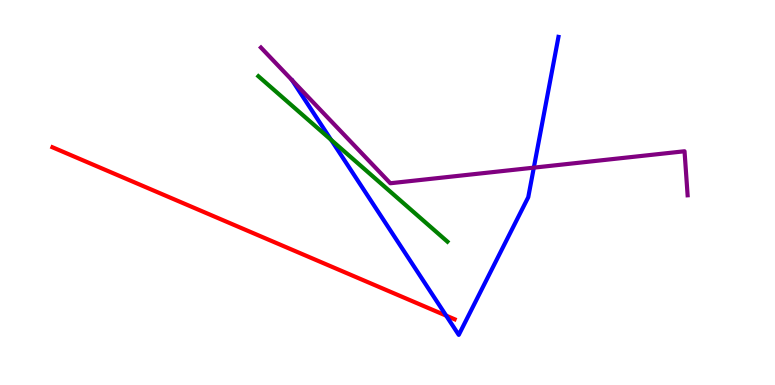[{'lines': ['blue', 'red'], 'intersections': [{'x': 5.76, 'y': 1.8}]}, {'lines': ['green', 'red'], 'intersections': []}, {'lines': ['purple', 'red'], 'intersections': []}, {'lines': ['blue', 'green'], 'intersections': [{'x': 4.27, 'y': 6.37}]}, {'lines': ['blue', 'purple'], 'intersections': [{'x': 6.89, 'y': 5.65}]}, {'lines': ['green', 'purple'], 'intersections': []}]